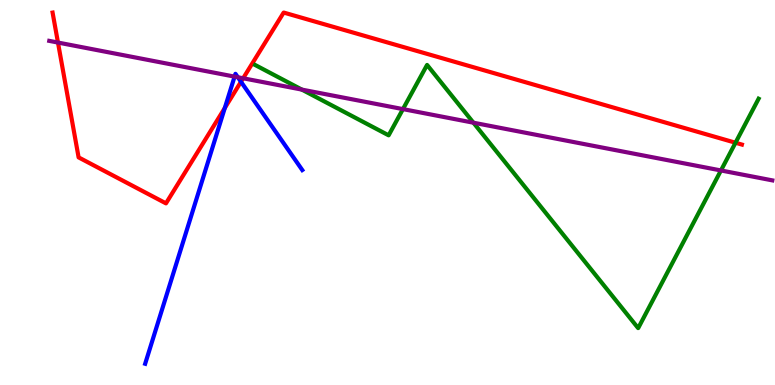[{'lines': ['blue', 'red'], 'intersections': [{'x': 2.9, 'y': 7.2}, {'x': 3.11, 'y': 7.88}]}, {'lines': ['green', 'red'], 'intersections': [{'x': 9.49, 'y': 6.29}]}, {'lines': ['purple', 'red'], 'intersections': [{'x': 0.748, 'y': 8.89}, {'x': 3.14, 'y': 7.97}]}, {'lines': ['blue', 'green'], 'intersections': []}, {'lines': ['blue', 'purple'], 'intersections': [{'x': 3.03, 'y': 8.01}, {'x': 3.07, 'y': 7.99}]}, {'lines': ['green', 'purple'], 'intersections': [{'x': 3.9, 'y': 7.67}, {'x': 5.2, 'y': 7.17}, {'x': 6.11, 'y': 6.81}, {'x': 9.3, 'y': 5.57}]}]